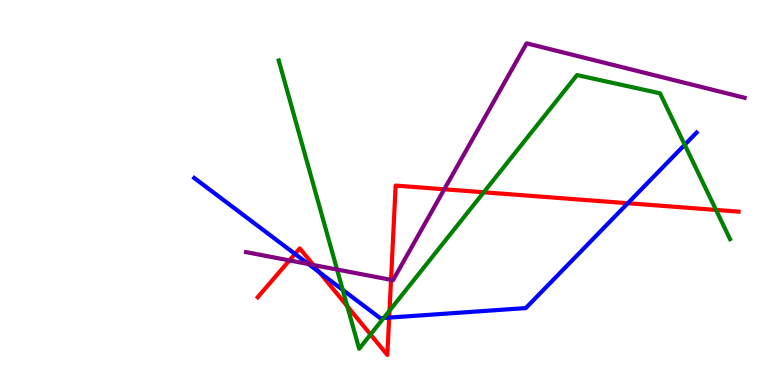[{'lines': ['blue', 'red'], 'intersections': [{'x': 3.81, 'y': 3.4}, {'x': 4.12, 'y': 2.93}, {'x': 5.02, 'y': 1.75}, {'x': 8.1, 'y': 4.72}]}, {'lines': ['green', 'red'], 'intersections': [{'x': 4.48, 'y': 2.05}, {'x': 4.78, 'y': 1.31}, {'x': 5.03, 'y': 1.93}, {'x': 6.24, 'y': 5.01}, {'x': 9.24, 'y': 4.55}]}, {'lines': ['purple', 'red'], 'intersections': [{'x': 3.73, 'y': 3.24}, {'x': 4.04, 'y': 3.12}, {'x': 5.05, 'y': 2.73}, {'x': 5.73, 'y': 5.08}]}, {'lines': ['blue', 'green'], 'intersections': [{'x': 4.42, 'y': 2.47}, {'x': 4.95, 'y': 1.74}, {'x': 8.84, 'y': 6.24}]}, {'lines': ['blue', 'purple'], 'intersections': [{'x': 3.98, 'y': 3.14}]}, {'lines': ['green', 'purple'], 'intersections': [{'x': 4.35, 'y': 3.0}]}]